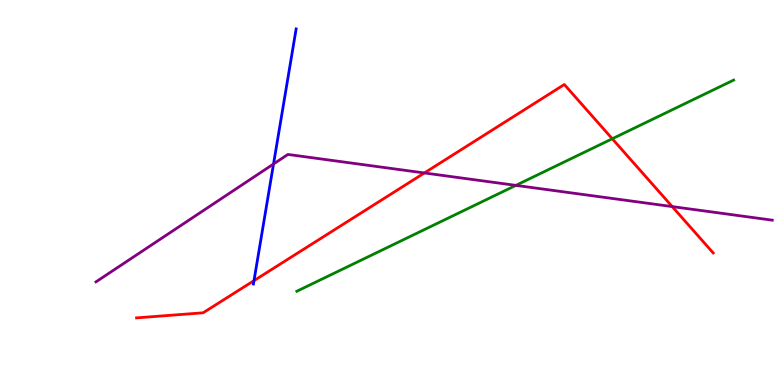[{'lines': ['blue', 'red'], 'intersections': [{'x': 3.28, 'y': 2.71}]}, {'lines': ['green', 'red'], 'intersections': [{'x': 7.9, 'y': 6.4}]}, {'lines': ['purple', 'red'], 'intersections': [{'x': 5.48, 'y': 5.51}, {'x': 8.67, 'y': 4.63}]}, {'lines': ['blue', 'green'], 'intersections': []}, {'lines': ['blue', 'purple'], 'intersections': [{'x': 3.53, 'y': 5.74}]}, {'lines': ['green', 'purple'], 'intersections': [{'x': 6.66, 'y': 5.19}]}]